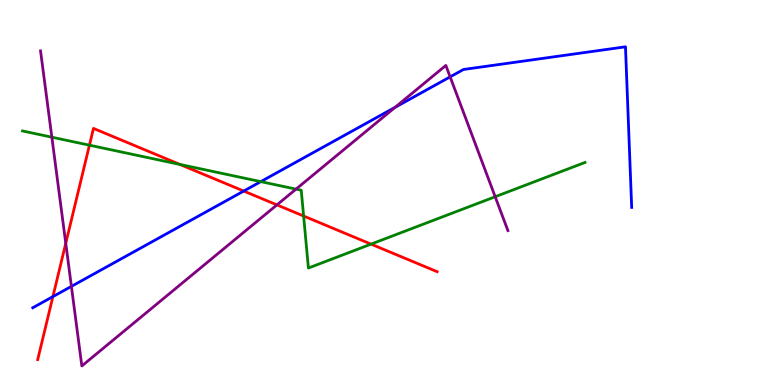[{'lines': ['blue', 'red'], 'intersections': [{'x': 0.683, 'y': 2.3}, {'x': 3.14, 'y': 5.04}]}, {'lines': ['green', 'red'], 'intersections': [{'x': 1.15, 'y': 6.23}, {'x': 2.32, 'y': 5.73}, {'x': 3.92, 'y': 4.39}, {'x': 4.79, 'y': 3.66}]}, {'lines': ['purple', 'red'], 'intersections': [{'x': 0.849, 'y': 3.68}, {'x': 3.57, 'y': 4.68}]}, {'lines': ['blue', 'green'], 'intersections': [{'x': 3.36, 'y': 5.28}]}, {'lines': ['blue', 'purple'], 'intersections': [{'x': 0.921, 'y': 2.56}, {'x': 5.1, 'y': 7.21}, {'x': 5.81, 'y': 8.0}]}, {'lines': ['green', 'purple'], 'intersections': [{'x': 0.669, 'y': 6.44}, {'x': 3.82, 'y': 5.09}, {'x': 6.39, 'y': 4.89}]}]